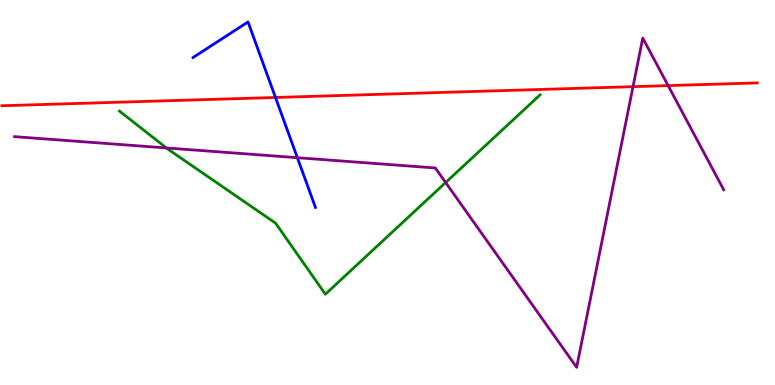[{'lines': ['blue', 'red'], 'intersections': [{'x': 3.55, 'y': 7.47}]}, {'lines': ['green', 'red'], 'intersections': []}, {'lines': ['purple', 'red'], 'intersections': [{'x': 8.17, 'y': 7.75}, {'x': 8.62, 'y': 7.78}]}, {'lines': ['blue', 'green'], 'intersections': []}, {'lines': ['blue', 'purple'], 'intersections': [{'x': 3.84, 'y': 5.9}]}, {'lines': ['green', 'purple'], 'intersections': [{'x': 2.15, 'y': 6.16}, {'x': 5.75, 'y': 5.26}]}]